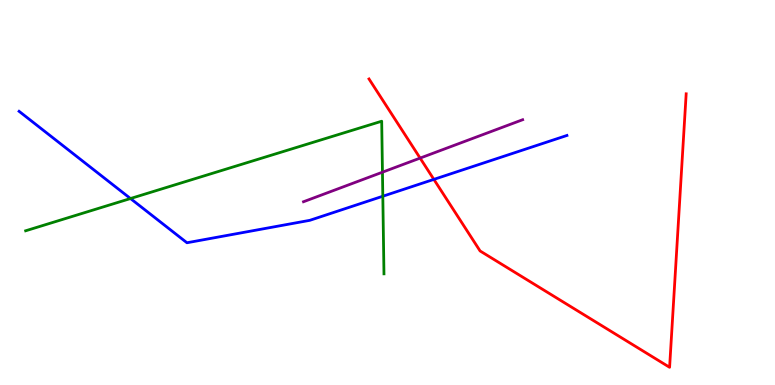[{'lines': ['blue', 'red'], 'intersections': [{'x': 5.6, 'y': 5.34}]}, {'lines': ['green', 'red'], 'intersections': []}, {'lines': ['purple', 'red'], 'intersections': [{'x': 5.42, 'y': 5.89}]}, {'lines': ['blue', 'green'], 'intersections': [{'x': 1.68, 'y': 4.84}, {'x': 4.94, 'y': 4.9}]}, {'lines': ['blue', 'purple'], 'intersections': []}, {'lines': ['green', 'purple'], 'intersections': [{'x': 4.93, 'y': 5.53}]}]